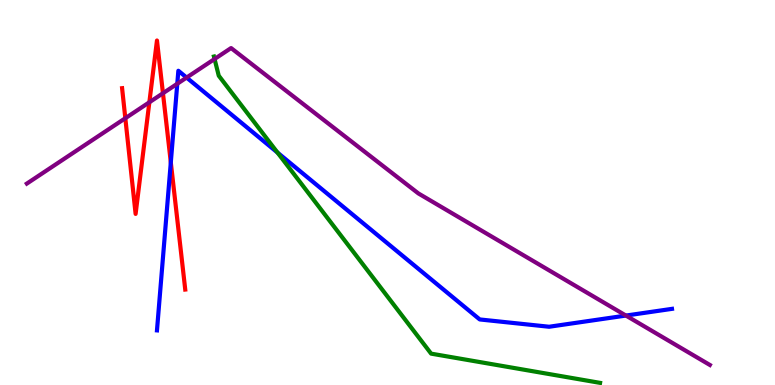[{'lines': ['blue', 'red'], 'intersections': [{'x': 2.2, 'y': 5.78}]}, {'lines': ['green', 'red'], 'intersections': []}, {'lines': ['purple', 'red'], 'intersections': [{'x': 1.62, 'y': 6.93}, {'x': 1.93, 'y': 7.34}, {'x': 2.1, 'y': 7.58}]}, {'lines': ['blue', 'green'], 'intersections': [{'x': 3.58, 'y': 6.04}]}, {'lines': ['blue', 'purple'], 'intersections': [{'x': 2.29, 'y': 7.82}, {'x': 2.41, 'y': 7.99}, {'x': 8.08, 'y': 1.8}]}, {'lines': ['green', 'purple'], 'intersections': [{'x': 2.77, 'y': 8.47}]}]